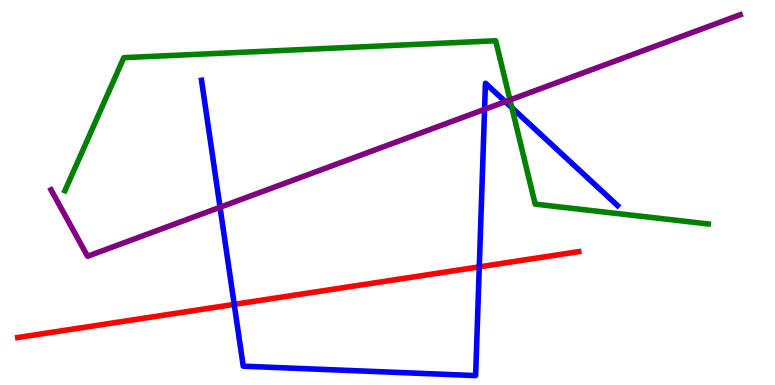[{'lines': ['blue', 'red'], 'intersections': [{'x': 3.02, 'y': 2.09}, {'x': 6.18, 'y': 3.07}]}, {'lines': ['green', 'red'], 'intersections': []}, {'lines': ['purple', 'red'], 'intersections': []}, {'lines': ['blue', 'green'], 'intersections': [{'x': 6.6, 'y': 7.2}]}, {'lines': ['blue', 'purple'], 'intersections': [{'x': 2.84, 'y': 4.62}, {'x': 6.25, 'y': 7.16}, {'x': 6.52, 'y': 7.36}]}, {'lines': ['green', 'purple'], 'intersections': [{'x': 6.58, 'y': 7.4}]}]